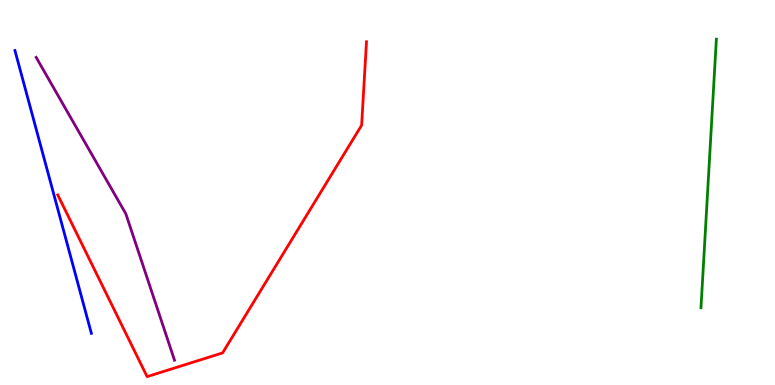[{'lines': ['blue', 'red'], 'intersections': []}, {'lines': ['green', 'red'], 'intersections': []}, {'lines': ['purple', 'red'], 'intersections': []}, {'lines': ['blue', 'green'], 'intersections': []}, {'lines': ['blue', 'purple'], 'intersections': []}, {'lines': ['green', 'purple'], 'intersections': []}]